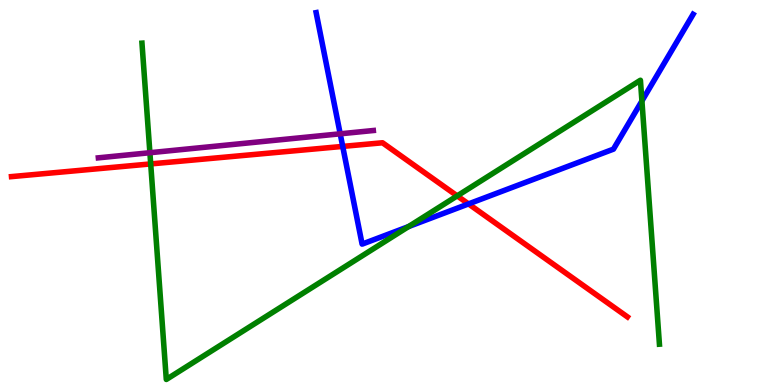[{'lines': ['blue', 'red'], 'intersections': [{'x': 4.42, 'y': 6.2}, {'x': 6.05, 'y': 4.7}]}, {'lines': ['green', 'red'], 'intersections': [{'x': 1.94, 'y': 5.74}, {'x': 5.9, 'y': 4.91}]}, {'lines': ['purple', 'red'], 'intersections': []}, {'lines': ['blue', 'green'], 'intersections': [{'x': 5.27, 'y': 4.11}, {'x': 8.28, 'y': 7.38}]}, {'lines': ['blue', 'purple'], 'intersections': [{'x': 4.39, 'y': 6.52}]}, {'lines': ['green', 'purple'], 'intersections': [{'x': 1.93, 'y': 6.03}]}]